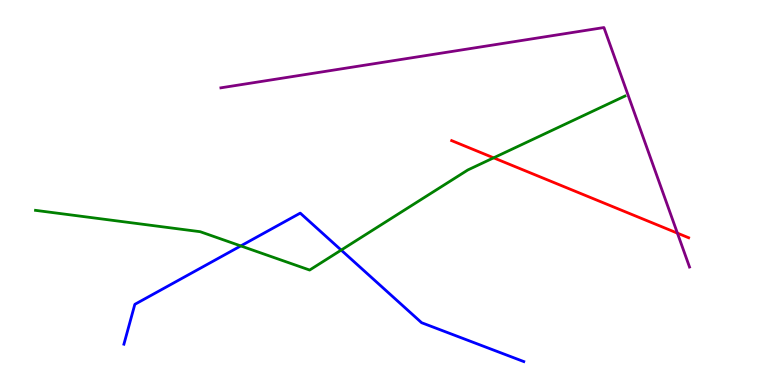[{'lines': ['blue', 'red'], 'intersections': []}, {'lines': ['green', 'red'], 'intersections': [{'x': 6.37, 'y': 5.9}]}, {'lines': ['purple', 'red'], 'intersections': [{'x': 8.74, 'y': 3.94}]}, {'lines': ['blue', 'green'], 'intersections': [{'x': 3.11, 'y': 3.61}, {'x': 4.4, 'y': 3.5}]}, {'lines': ['blue', 'purple'], 'intersections': []}, {'lines': ['green', 'purple'], 'intersections': []}]